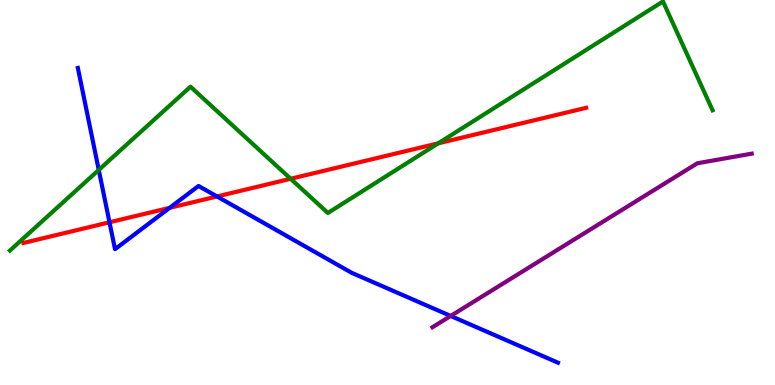[{'lines': ['blue', 'red'], 'intersections': [{'x': 1.41, 'y': 4.23}, {'x': 2.19, 'y': 4.6}, {'x': 2.8, 'y': 4.9}]}, {'lines': ['green', 'red'], 'intersections': [{'x': 3.75, 'y': 5.36}, {'x': 5.65, 'y': 6.28}]}, {'lines': ['purple', 'red'], 'intersections': []}, {'lines': ['blue', 'green'], 'intersections': [{'x': 1.27, 'y': 5.59}]}, {'lines': ['blue', 'purple'], 'intersections': [{'x': 5.82, 'y': 1.79}]}, {'lines': ['green', 'purple'], 'intersections': []}]